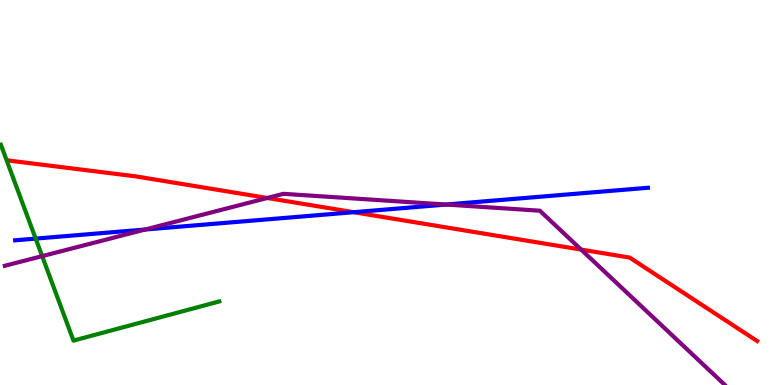[{'lines': ['blue', 'red'], 'intersections': [{'x': 4.56, 'y': 4.49}]}, {'lines': ['green', 'red'], 'intersections': []}, {'lines': ['purple', 'red'], 'intersections': [{'x': 3.45, 'y': 4.86}, {'x': 7.5, 'y': 3.52}]}, {'lines': ['blue', 'green'], 'intersections': [{'x': 0.46, 'y': 3.8}]}, {'lines': ['blue', 'purple'], 'intersections': [{'x': 1.87, 'y': 4.04}, {'x': 5.76, 'y': 4.69}]}, {'lines': ['green', 'purple'], 'intersections': [{'x': 0.544, 'y': 3.35}]}]